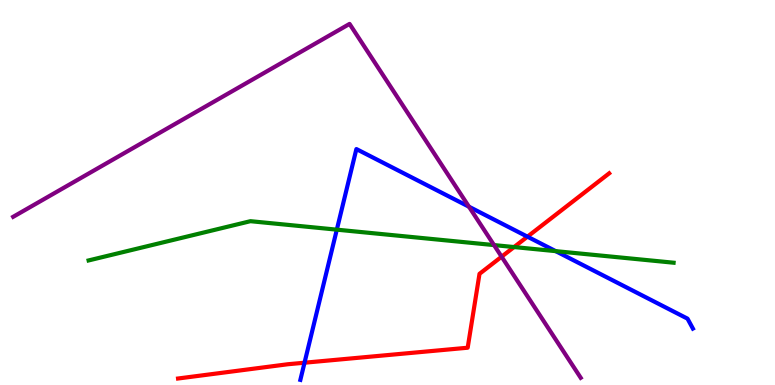[{'lines': ['blue', 'red'], 'intersections': [{'x': 3.93, 'y': 0.579}, {'x': 6.81, 'y': 3.85}]}, {'lines': ['green', 'red'], 'intersections': [{'x': 6.63, 'y': 3.58}]}, {'lines': ['purple', 'red'], 'intersections': [{'x': 6.47, 'y': 3.33}]}, {'lines': ['blue', 'green'], 'intersections': [{'x': 4.35, 'y': 4.03}, {'x': 7.17, 'y': 3.48}]}, {'lines': ['blue', 'purple'], 'intersections': [{'x': 6.05, 'y': 4.63}]}, {'lines': ['green', 'purple'], 'intersections': [{'x': 6.37, 'y': 3.63}]}]